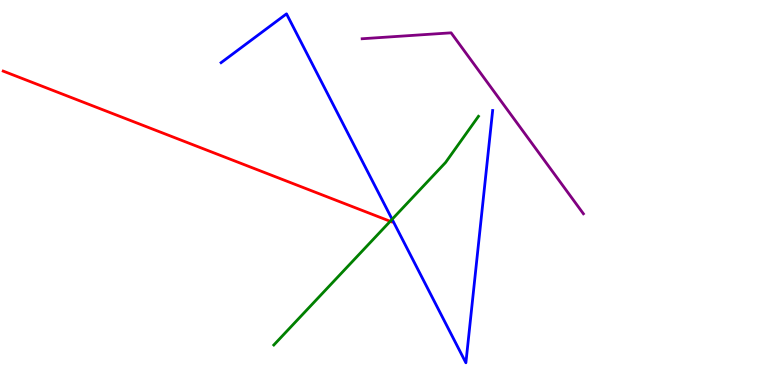[{'lines': ['blue', 'red'], 'intersections': []}, {'lines': ['green', 'red'], 'intersections': [{'x': 5.04, 'y': 4.25}]}, {'lines': ['purple', 'red'], 'intersections': []}, {'lines': ['blue', 'green'], 'intersections': [{'x': 5.06, 'y': 4.3}]}, {'lines': ['blue', 'purple'], 'intersections': []}, {'lines': ['green', 'purple'], 'intersections': []}]